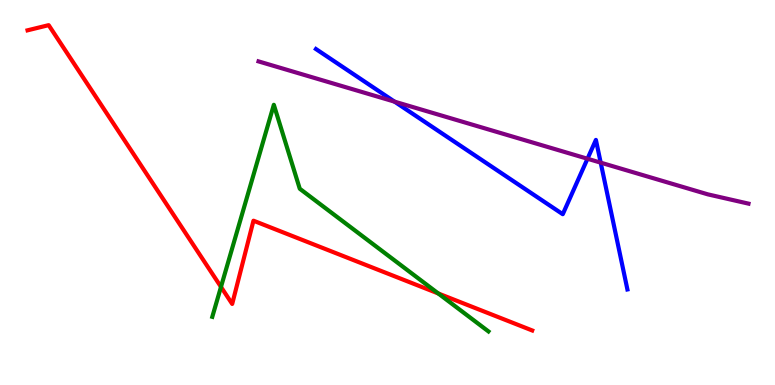[{'lines': ['blue', 'red'], 'intersections': []}, {'lines': ['green', 'red'], 'intersections': [{'x': 2.85, 'y': 2.55}, {'x': 5.66, 'y': 2.38}]}, {'lines': ['purple', 'red'], 'intersections': []}, {'lines': ['blue', 'green'], 'intersections': []}, {'lines': ['blue', 'purple'], 'intersections': [{'x': 5.09, 'y': 7.36}, {'x': 7.58, 'y': 5.88}, {'x': 7.75, 'y': 5.78}]}, {'lines': ['green', 'purple'], 'intersections': []}]